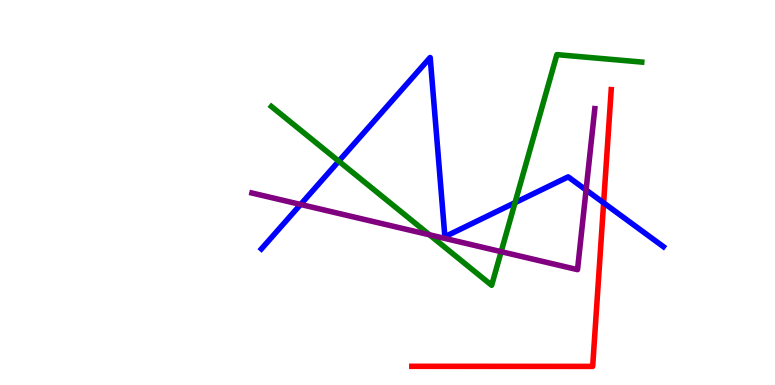[{'lines': ['blue', 'red'], 'intersections': [{'x': 7.79, 'y': 4.73}]}, {'lines': ['green', 'red'], 'intersections': []}, {'lines': ['purple', 'red'], 'intersections': []}, {'lines': ['blue', 'green'], 'intersections': [{'x': 4.37, 'y': 5.81}, {'x': 6.65, 'y': 4.74}]}, {'lines': ['blue', 'purple'], 'intersections': [{'x': 3.88, 'y': 4.69}, {'x': 7.56, 'y': 5.07}]}, {'lines': ['green', 'purple'], 'intersections': [{'x': 5.54, 'y': 3.9}, {'x': 6.47, 'y': 3.46}]}]